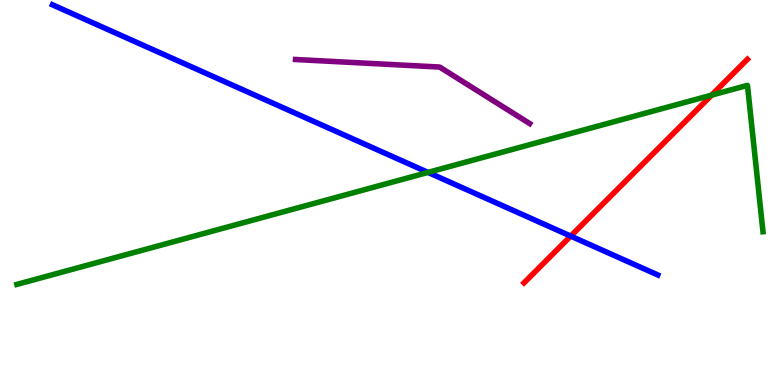[{'lines': ['blue', 'red'], 'intersections': [{'x': 7.36, 'y': 3.87}]}, {'lines': ['green', 'red'], 'intersections': [{'x': 9.18, 'y': 7.53}]}, {'lines': ['purple', 'red'], 'intersections': []}, {'lines': ['blue', 'green'], 'intersections': [{'x': 5.52, 'y': 5.52}]}, {'lines': ['blue', 'purple'], 'intersections': []}, {'lines': ['green', 'purple'], 'intersections': []}]